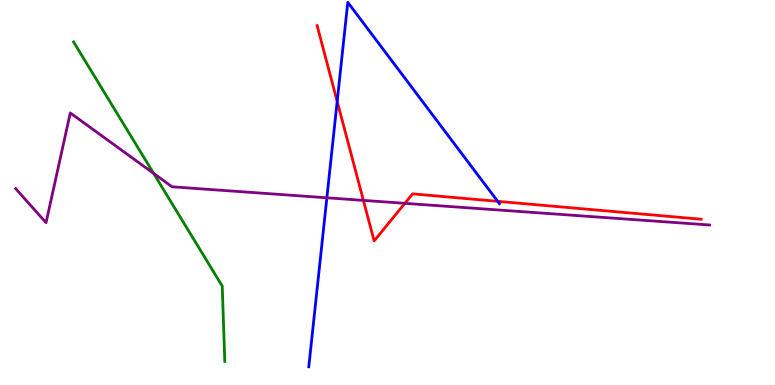[{'lines': ['blue', 'red'], 'intersections': [{'x': 4.35, 'y': 7.37}, {'x': 6.42, 'y': 4.77}]}, {'lines': ['green', 'red'], 'intersections': []}, {'lines': ['purple', 'red'], 'intersections': [{'x': 4.69, 'y': 4.8}, {'x': 5.22, 'y': 4.72}]}, {'lines': ['blue', 'green'], 'intersections': []}, {'lines': ['blue', 'purple'], 'intersections': [{'x': 4.22, 'y': 4.86}]}, {'lines': ['green', 'purple'], 'intersections': [{'x': 1.98, 'y': 5.5}]}]